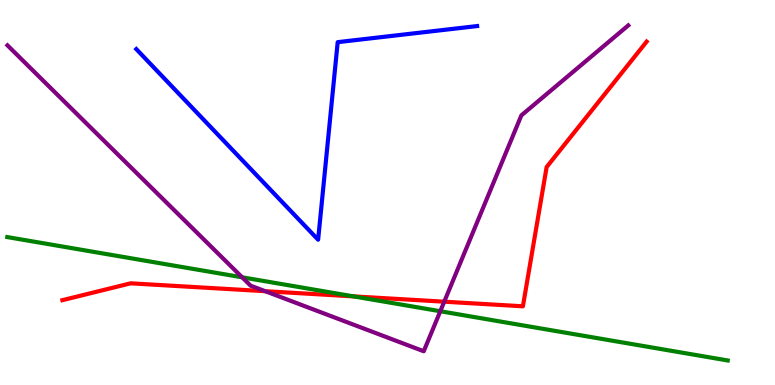[{'lines': ['blue', 'red'], 'intersections': []}, {'lines': ['green', 'red'], 'intersections': [{'x': 4.56, 'y': 2.3}]}, {'lines': ['purple', 'red'], 'intersections': [{'x': 3.42, 'y': 2.44}, {'x': 5.73, 'y': 2.16}]}, {'lines': ['blue', 'green'], 'intersections': []}, {'lines': ['blue', 'purple'], 'intersections': []}, {'lines': ['green', 'purple'], 'intersections': [{'x': 3.12, 'y': 2.8}, {'x': 5.68, 'y': 1.92}]}]